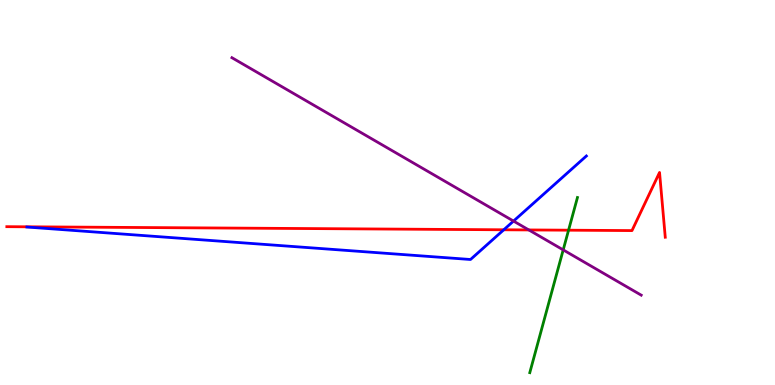[{'lines': ['blue', 'red'], 'intersections': [{'x': 6.5, 'y': 4.03}]}, {'lines': ['green', 'red'], 'intersections': [{'x': 7.34, 'y': 4.02}]}, {'lines': ['purple', 'red'], 'intersections': [{'x': 6.82, 'y': 4.03}]}, {'lines': ['blue', 'green'], 'intersections': []}, {'lines': ['blue', 'purple'], 'intersections': [{'x': 6.63, 'y': 4.26}]}, {'lines': ['green', 'purple'], 'intersections': [{'x': 7.27, 'y': 3.51}]}]